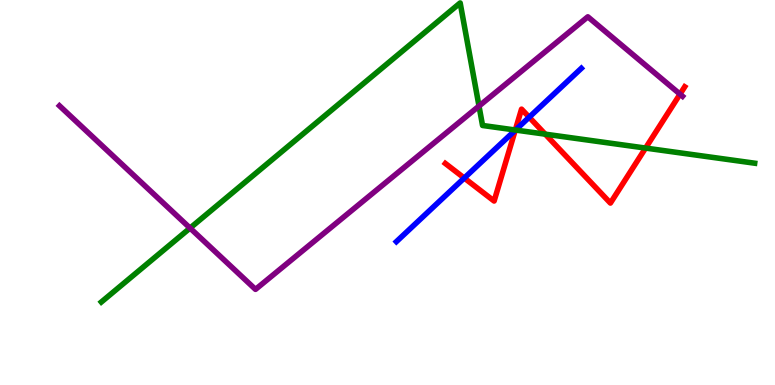[{'lines': ['blue', 'red'], 'intersections': [{'x': 5.99, 'y': 5.38}, {'x': 6.65, 'y': 6.62}, {'x': 6.83, 'y': 6.96}]}, {'lines': ['green', 'red'], 'intersections': [{'x': 6.65, 'y': 6.62}, {'x': 7.04, 'y': 6.52}, {'x': 8.33, 'y': 6.15}]}, {'lines': ['purple', 'red'], 'intersections': [{'x': 8.77, 'y': 7.55}]}, {'lines': ['blue', 'green'], 'intersections': [{'x': 6.65, 'y': 6.62}]}, {'lines': ['blue', 'purple'], 'intersections': []}, {'lines': ['green', 'purple'], 'intersections': [{'x': 2.45, 'y': 4.08}, {'x': 6.18, 'y': 7.25}]}]